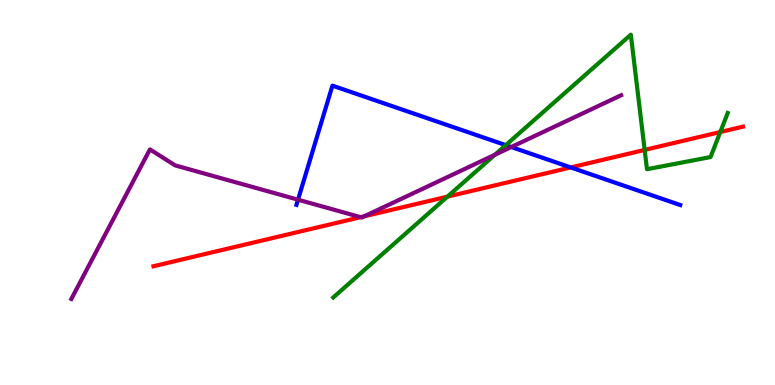[{'lines': ['blue', 'red'], 'intersections': [{'x': 7.36, 'y': 5.65}]}, {'lines': ['green', 'red'], 'intersections': [{'x': 5.77, 'y': 4.89}, {'x': 8.32, 'y': 6.11}, {'x': 9.29, 'y': 6.57}]}, {'lines': ['purple', 'red'], 'intersections': [{'x': 4.65, 'y': 4.36}, {'x': 4.7, 'y': 4.38}]}, {'lines': ['blue', 'green'], 'intersections': [{'x': 6.53, 'y': 6.23}]}, {'lines': ['blue', 'purple'], 'intersections': [{'x': 3.85, 'y': 4.81}, {'x': 6.6, 'y': 6.18}]}, {'lines': ['green', 'purple'], 'intersections': [{'x': 6.39, 'y': 5.98}]}]